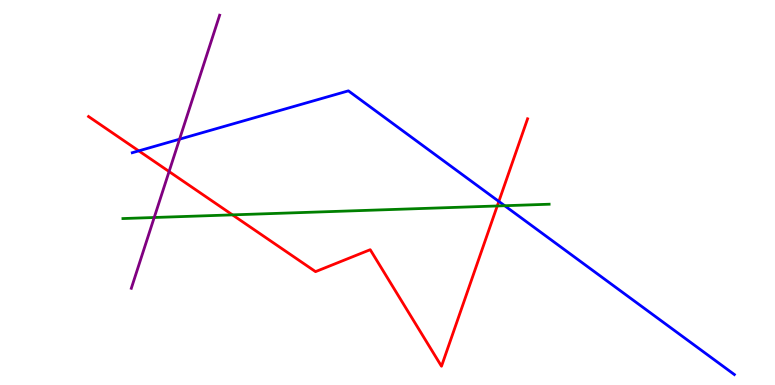[{'lines': ['blue', 'red'], 'intersections': [{'x': 1.79, 'y': 6.08}, {'x': 6.44, 'y': 4.77}]}, {'lines': ['green', 'red'], 'intersections': [{'x': 3.0, 'y': 4.42}, {'x': 6.42, 'y': 4.65}]}, {'lines': ['purple', 'red'], 'intersections': [{'x': 2.18, 'y': 5.54}]}, {'lines': ['blue', 'green'], 'intersections': [{'x': 6.51, 'y': 4.66}]}, {'lines': ['blue', 'purple'], 'intersections': [{'x': 2.32, 'y': 6.38}]}, {'lines': ['green', 'purple'], 'intersections': [{'x': 1.99, 'y': 4.35}]}]